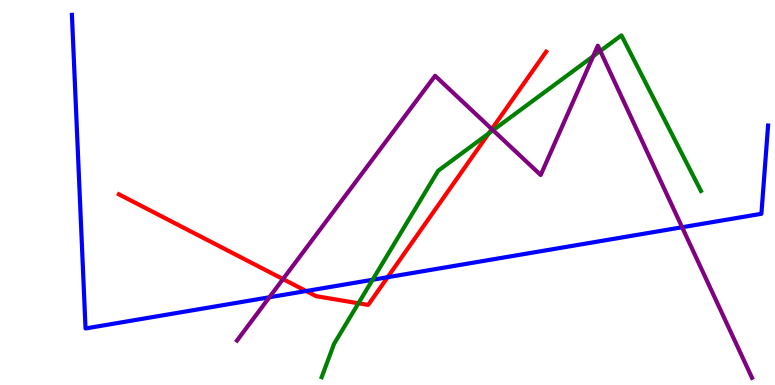[{'lines': ['blue', 'red'], 'intersections': [{'x': 3.95, 'y': 2.44}, {'x': 5.0, 'y': 2.8}]}, {'lines': ['green', 'red'], 'intersections': [{'x': 4.63, 'y': 2.12}, {'x': 6.31, 'y': 6.54}]}, {'lines': ['purple', 'red'], 'intersections': [{'x': 3.65, 'y': 2.75}, {'x': 6.35, 'y': 6.65}]}, {'lines': ['blue', 'green'], 'intersections': [{'x': 4.81, 'y': 2.73}]}, {'lines': ['blue', 'purple'], 'intersections': [{'x': 3.48, 'y': 2.28}, {'x': 8.8, 'y': 4.1}]}, {'lines': ['green', 'purple'], 'intersections': [{'x': 6.36, 'y': 6.62}, {'x': 7.65, 'y': 8.54}, {'x': 7.75, 'y': 8.68}]}]